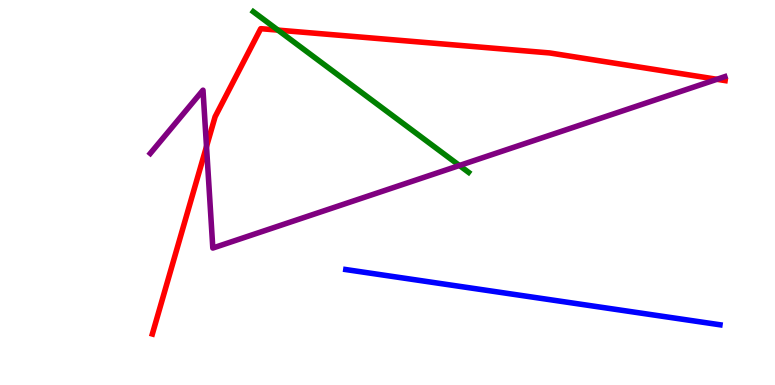[{'lines': ['blue', 'red'], 'intersections': []}, {'lines': ['green', 'red'], 'intersections': [{'x': 3.59, 'y': 9.22}]}, {'lines': ['purple', 'red'], 'intersections': [{'x': 2.66, 'y': 6.19}, {'x': 9.25, 'y': 7.94}]}, {'lines': ['blue', 'green'], 'intersections': []}, {'lines': ['blue', 'purple'], 'intersections': []}, {'lines': ['green', 'purple'], 'intersections': [{'x': 5.93, 'y': 5.7}]}]